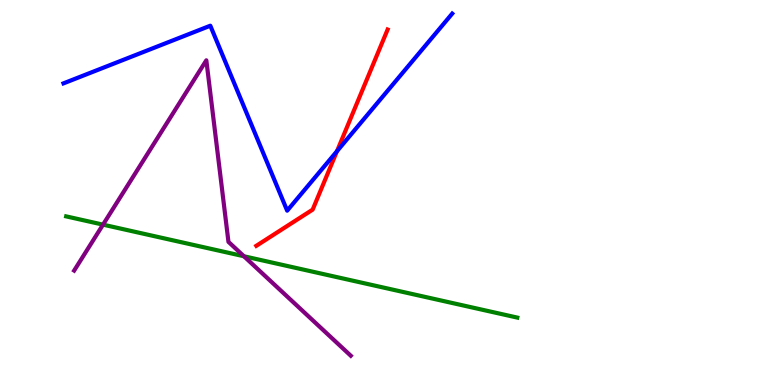[{'lines': ['blue', 'red'], 'intersections': [{'x': 4.35, 'y': 6.07}]}, {'lines': ['green', 'red'], 'intersections': []}, {'lines': ['purple', 'red'], 'intersections': []}, {'lines': ['blue', 'green'], 'intersections': []}, {'lines': ['blue', 'purple'], 'intersections': []}, {'lines': ['green', 'purple'], 'intersections': [{'x': 1.33, 'y': 4.16}, {'x': 3.15, 'y': 3.34}]}]